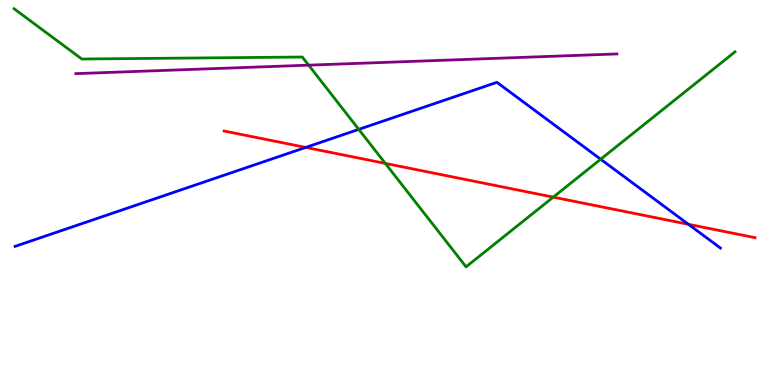[{'lines': ['blue', 'red'], 'intersections': [{'x': 3.95, 'y': 6.17}, {'x': 8.88, 'y': 4.17}]}, {'lines': ['green', 'red'], 'intersections': [{'x': 4.97, 'y': 5.76}, {'x': 7.14, 'y': 4.88}]}, {'lines': ['purple', 'red'], 'intersections': []}, {'lines': ['blue', 'green'], 'intersections': [{'x': 4.63, 'y': 6.64}, {'x': 7.75, 'y': 5.86}]}, {'lines': ['blue', 'purple'], 'intersections': []}, {'lines': ['green', 'purple'], 'intersections': [{'x': 3.98, 'y': 8.31}]}]